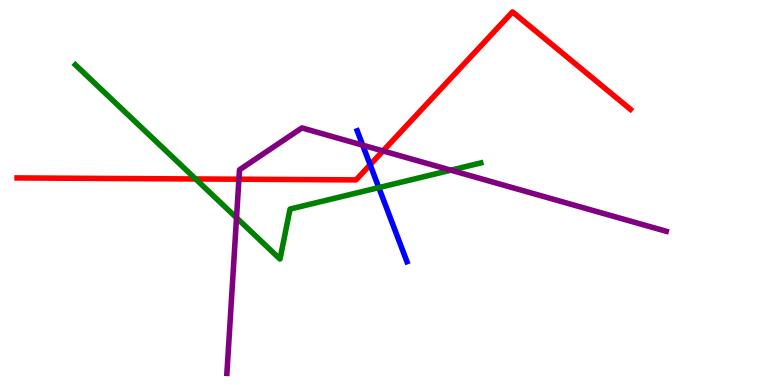[{'lines': ['blue', 'red'], 'intersections': [{'x': 4.78, 'y': 5.72}]}, {'lines': ['green', 'red'], 'intersections': [{'x': 2.52, 'y': 5.35}]}, {'lines': ['purple', 'red'], 'intersections': [{'x': 3.08, 'y': 5.35}, {'x': 4.94, 'y': 6.08}]}, {'lines': ['blue', 'green'], 'intersections': [{'x': 4.89, 'y': 5.13}]}, {'lines': ['blue', 'purple'], 'intersections': [{'x': 4.68, 'y': 6.23}]}, {'lines': ['green', 'purple'], 'intersections': [{'x': 3.05, 'y': 4.34}, {'x': 5.82, 'y': 5.58}]}]